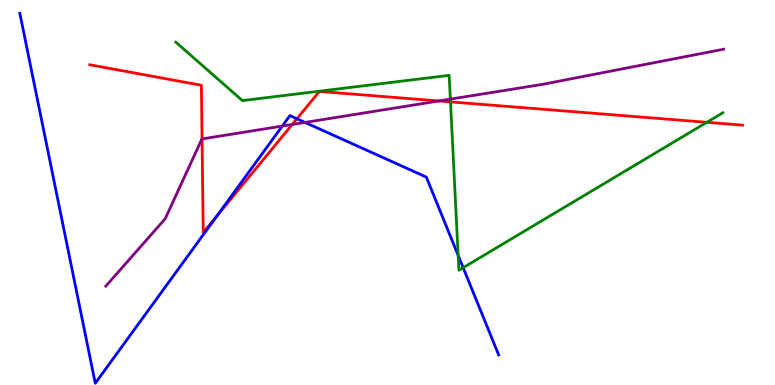[{'lines': ['blue', 'red'], 'intersections': [{'x': 2.8, 'y': 4.39}, {'x': 3.83, 'y': 6.92}]}, {'lines': ['green', 'red'], 'intersections': [{'x': 5.81, 'y': 7.35}, {'x': 9.12, 'y': 6.82}]}, {'lines': ['purple', 'red'], 'intersections': [{'x': 2.61, 'y': 6.39}, {'x': 3.77, 'y': 6.77}, {'x': 5.66, 'y': 7.38}]}, {'lines': ['blue', 'green'], 'intersections': [{'x': 5.91, 'y': 3.37}, {'x': 5.98, 'y': 3.05}]}, {'lines': ['blue', 'purple'], 'intersections': [{'x': 3.64, 'y': 6.73}, {'x': 3.94, 'y': 6.82}]}, {'lines': ['green', 'purple'], 'intersections': [{'x': 5.81, 'y': 7.43}]}]